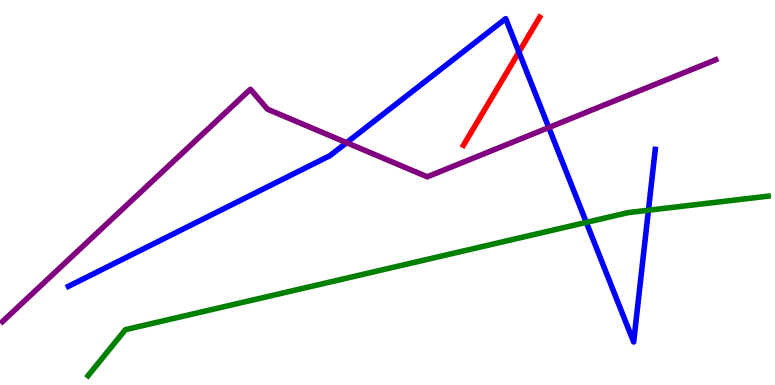[{'lines': ['blue', 'red'], 'intersections': [{'x': 6.7, 'y': 8.65}]}, {'lines': ['green', 'red'], 'intersections': []}, {'lines': ['purple', 'red'], 'intersections': []}, {'lines': ['blue', 'green'], 'intersections': [{'x': 7.57, 'y': 4.22}, {'x': 8.37, 'y': 4.54}]}, {'lines': ['blue', 'purple'], 'intersections': [{'x': 4.47, 'y': 6.29}, {'x': 7.08, 'y': 6.69}]}, {'lines': ['green', 'purple'], 'intersections': []}]